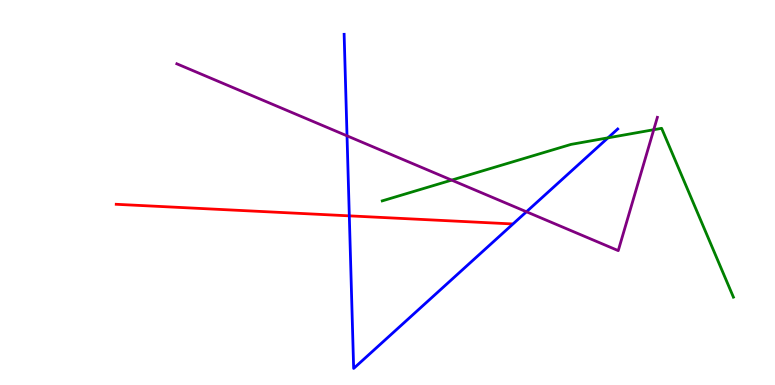[{'lines': ['blue', 'red'], 'intersections': [{'x': 4.51, 'y': 4.39}]}, {'lines': ['green', 'red'], 'intersections': []}, {'lines': ['purple', 'red'], 'intersections': []}, {'lines': ['blue', 'green'], 'intersections': [{'x': 7.84, 'y': 6.42}]}, {'lines': ['blue', 'purple'], 'intersections': [{'x': 4.48, 'y': 6.47}, {'x': 6.79, 'y': 4.5}]}, {'lines': ['green', 'purple'], 'intersections': [{'x': 5.83, 'y': 5.32}, {'x': 8.44, 'y': 6.63}]}]